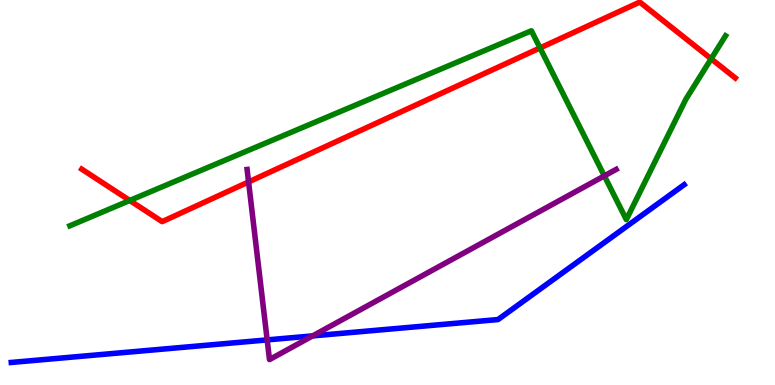[{'lines': ['blue', 'red'], 'intersections': []}, {'lines': ['green', 'red'], 'intersections': [{'x': 1.67, 'y': 4.79}, {'x': 6.97, 'y': 8.75}, {'x': 9.18, 'y': 8.47}]}, {'lines': ['purple', 'red'], 'intersections': [{'x': 3.21, 'y': 5.27}]}, {'lines': ['blue', 'green'], 'intersections': []}, {'lines': ['blue', 'purple'], 'intersections': [{'x': 3.45, 'y': 1.17}, {'x': 4.03, 'y': 1.28}]}, {'lines': ['green', 'purple'], 'intersections': [{'x': 7.8, 'y': 5.43}]}]